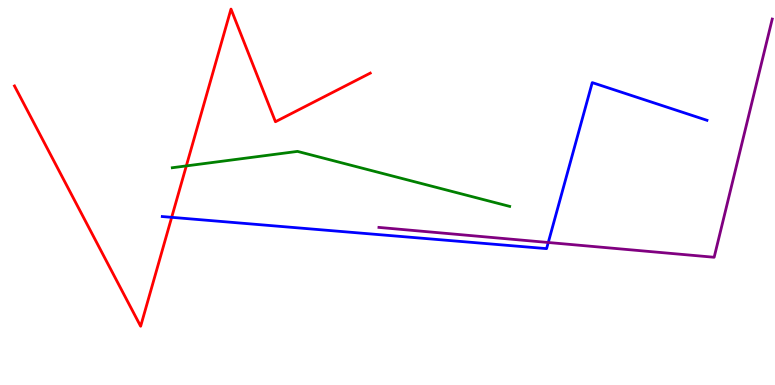[{'lines': ['blue', 'red'], 'intersections': [{'x': 2.22, 'y': 4.36}]}, {'lines': ['green', 'red'], 'intersections': [{'x': 2.4, 'y': 5.69}]}, {'lines': ['purple', 'red'], 'intersections': []}, {'lines': ['blue', 'green'], 'intersections': []}, {'lines': ['blue', 'purple'], 'intersections': [{'x': 7.07, 'y': 3.7}]}, {'lines': ['green', 'purple'], 'intersections': []}]